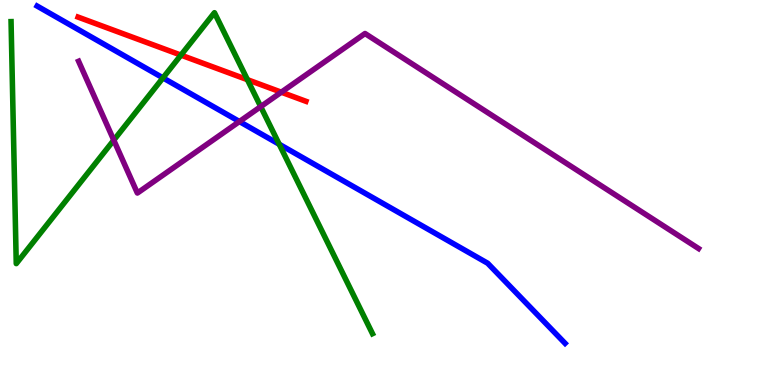[{'lines': ['blue', 'red'], 'intersections': []}, {'lines': ['green', 'red'], 'intersections': [{'x': 2.33, 'y': 8.57}, {'x': 3.19, 'y': 7.93}]}, {'lines': ['purple', 'red'], 'intersections': [{'x': 3.63, 'y': 7.61}]}, {'lines': ['blue', 'green'], 'intersections': [{'x': 2.1, 'y': 7.98}, {'x': 3.6, 'y': 6.25}]}, {'lines': ['blue', 'purple'], 'intersections': [{'x': 3.09, 'y': 6.84}]}, {'lines': ['green', 'purple'], 'intersections': [{'x': 1.47, 'y': 6.36}, {'x': 3.36, 'y': 7.23}]}]